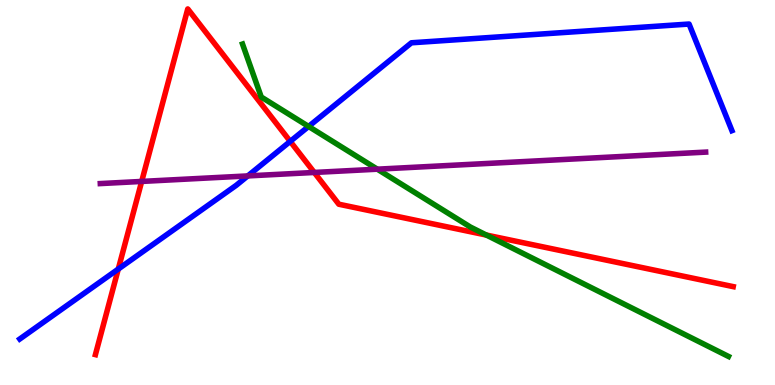[{'lines': ['blue', 'red'], 'intersections': [{'x': 1.53, 'y': 3.01}, {'x': 3.74, 'y': 6.33}]}, {'lines': ['green', 'red'], 'intersections': [{'x': 6.28, 'y': 3.89}]}, {'lines': ['purple', 'red'], 'intersections': [{'x': 1.83, 'y': 5.29}, {'x': 4.06, 'y': 5.52}]}, {'lines': ['blue', 'green'], 'intersections': [{'x': 3.98, 'y': 6.72}]}, {'lines': ['blue', 'purple'], 'intersections': [{'x': 3.2, 'y': 5.43}]}, {'lines': ['green', 'purple'], 'intersections': [{'x': 4.87, 'y': 5.61}]}]